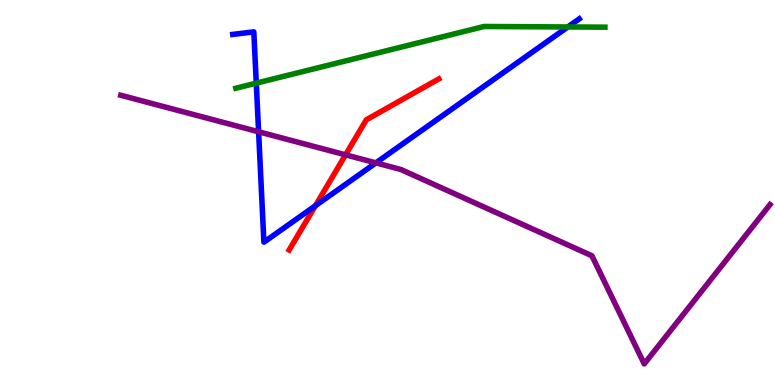[{'lines': ['blue', 'red'], 'intersections': [{'x': 4.07, 'y': 4.66}]}, {'lines': ['green', 'red'], 'intersections': []}, {'lines': ['purple', 'red'], 'intersections': [{'x': 4.46, 'y': 5.98}]}, {'lines': ['blue', 'green'], 'intersections': [{'x': 3.31, 'y': 7.84}, {'x': 7.33, 'y': 9.3}]}, {'lines': ['blue', 'purple'], 'intersections': [{'x': 3.34, 'y': 6.58}, {'x': 4.85, 'y': 5.77}]}, {'lines': ['green', 'purple'], 'intersections': []}]